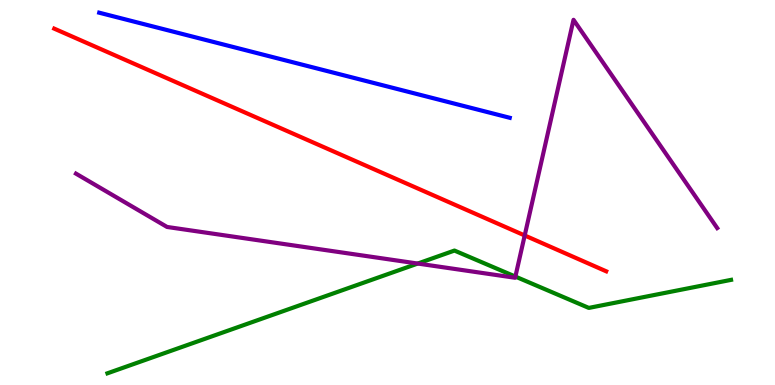[{'lines': ['blue', 'red'], 'intersections': []}, {'lines': ['green', 'red'], 'intersections': []}, {'lines': ['purple', 'red'], 'intersections': [{'x': 6.77, 'y': 3.88}]}, {'lines': ['blue', 'green'], 'intersections': []}, {'lines': ['blue', 'purple'], 'intersections': []}, {'lines': ['green', 'purple'], 'intersections': [{'x': 5.39, 'y': 3.15}, {'x': 6.65, 'y': 2.82}]}]